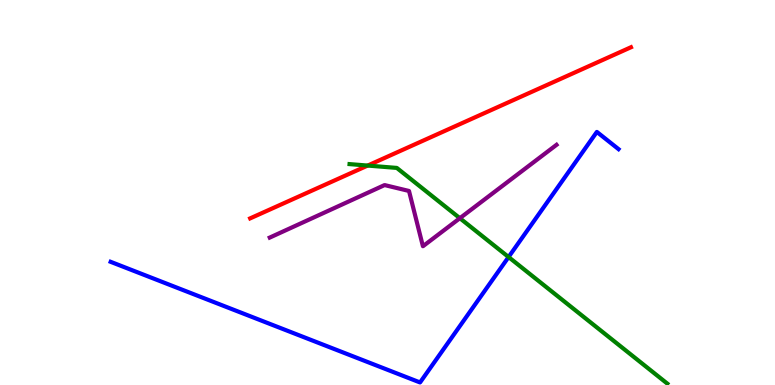[{'lines': ['blue', 'red'], 'intersections': []}, {'lines': ['green', 'red'], 'intersections': [{'x': 4.74, 'y': 5.7}]}, {'lines': ['purple', 'red'], 'intersections': []}, {'lines': ['blue', 'green'], 'intersections': [{'x': 6.56, 'y': 3.32}]}, {'lines': ['blue', 'purple'], 'intersections': []}, {'lines': ['green', 'purple'], 'intersections': [{'x': 5.93, 'y': 4.33}]}]